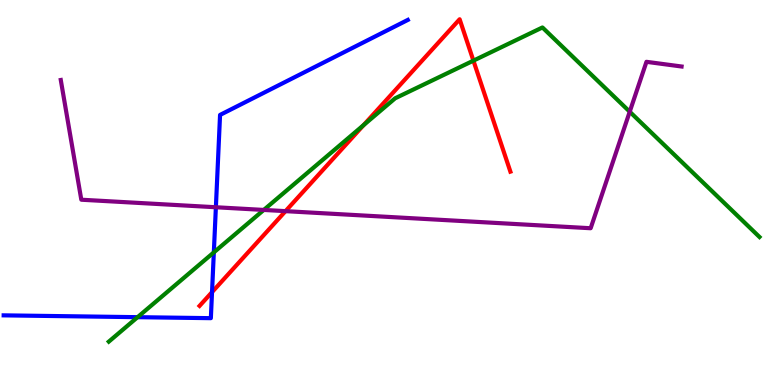[{'lines': ['blue', 'red'], 'intersections': [{'x': 2.74, 'y': 2.41}]}, {'lines': ['green', 'red'], 'intersections': [{'x': 4.69, 'y': 6.75}, {'x': 6.11, 'y': 8.42}]}, {'lines': ['purple', 'red'], 'intersections': [{'x': 3.68, 'y': 4.52}]}, {'lines': ['blue', 'green'], 'intersections': [{'x': 1.78, 'y': 1.76}, {'x': 2.76, 'y': 3.44}]}, {'lines': ['blue', 'purple'], 'intersections': [{'x': 2.79, 'y': 4.62}]}, {'lines': ['green', 'purple'], 'intersections': [{'x': 3.4, 'y': 4.55}, {'x': 8.13, 'y': 7.1}]}]